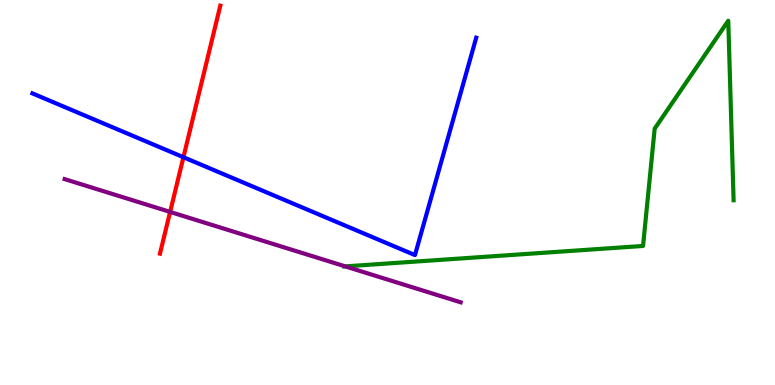[{'lines': ['blue', 'red'], 'intersections': [{'x': 2.37, 'y': 5.92}]}, {'lines': ['green', 'red'], 'intersections': []}, {'lines': ['purple', 'red'], 'intersections': [{'x': 2.2, 'y': 4.5}]}, {'lines': ['blue', 'green'], 'intersections': []}, {'lines': ['blue', 'purple'], 'intersections': []}, {'lines': ['green', 'purple'], 'intersections': [{'x': 4.45, 'y': 3.08}]}]